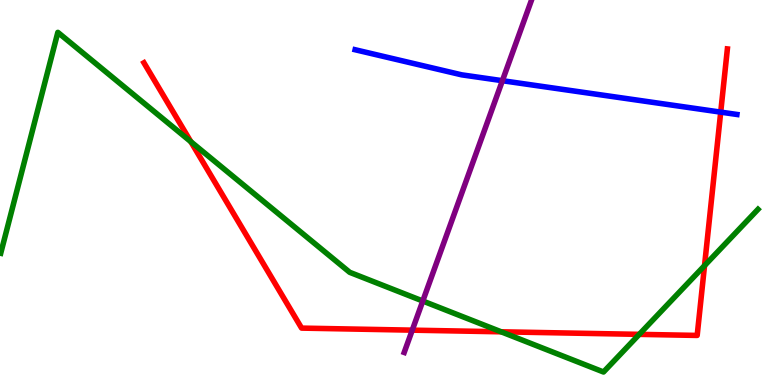[{'lines': ['blue', 'red'], 'intersections': [{'x': 9.3, 'y': 7.09}]}, {'lines': ['green', 'red'], 'intersections': [{'x': 2.46, 'y': 6.32}, {'x': 6.47, 'y': 1.38}, {'x': 8.25, 'y': 1.32}, {'x': 9.09, 'y': 3.1}]}, {'lines': ['purple', 'red'], 'intersections': [{'x': 5.32, 'y': 1.42}]}, {'lines': ['blue', 'green'], 'intersections': []}, {'lines': ['blue', 'purple'], 'intersections': [{'x': 6.48, 'y': 7.9}]}, {'lines': ['green', 'purple'], 'intersections': [{'x': 5.46, 'y': 2.18}]}]